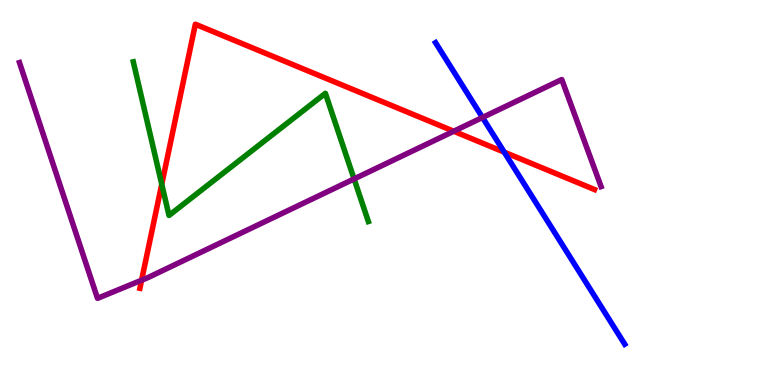[{'lines': ['blue', 'red'], 'intersections': [{'x': 6.51, 'y': 6.05}]}, {'lines': ['green', 'red'], 'intersections': [{'x': 2.09, 'y': 5.21}]}, {'lines': ['purple', 'red'], 'intersections': [{'x': 1.83, 'y': 2.72}, {'x': 5.85, 'y': 6.59}]}, {'lines': ['blue', 'green'], 'intersections': []}, {'lines': ['blue', 'purple'], 'intersections': [{'x': 6.23, 'y': 6.95}]}, {'lines': ['green', 'purple'], 'intersections': [{'x': 4.57, 'y': 5.35}]}]